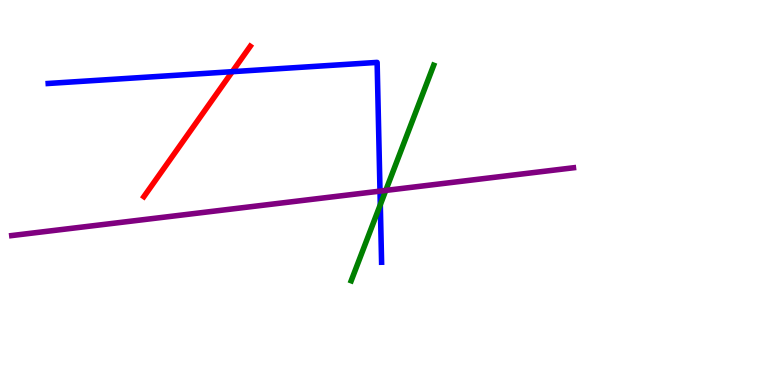[{'lines': ['blue', 'red'], 'intersections': [{'x': 3.0, 'y': 8.14}]}, {'lines': ['green', 'red'], 'intersections': []}, {'lines': ['purple', 'red'], 'intersections': []}, {'lines': ['blue', 'green'], 'intersections': [{'x': 4.91, 'y': 4.68}]}, {'lines': ['blue', 'purple'], 'intersections': [{'x': 4.9, 'y': 5.04}]}, {'lines': ['green', 'purple'], 'intersections': [{'x': 4.98, 'y': 5.05}]}]